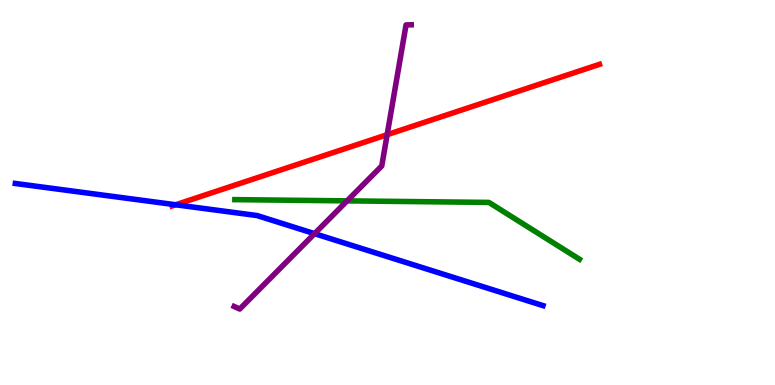[{'lines': ['blue', 'red'], 'intersections': [{'x': 2.27, 'y': 4.68}]}, {'lines': ['green', 'red'], 'intersections': []}, {'lines': ['purple', 'red'], 'intersections': [{'x': 5.0, 'y': 6.5}]}, {'lines': ['blue', 'green'], 'intersections': []}, {'lines': ['blue', 'purple'], 'intersections': [{'x': 4.06, 'y': 3.93}]}, {'lines': ['green', 'purple'], 'intersections': [{'x': 4.48, 'y': 4.78}]}]